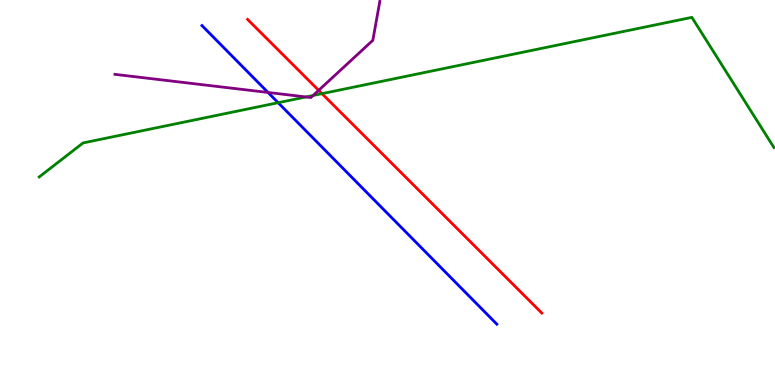[{'lines': ['blue', 'red'], 'intersections': []}, {'lines': ['green', 'red'], 'intersections': [{'x': 4.15, 'y': 7.57}]}, {'lines': ['purple', 'red'], 'intersections': [{'x': 4.11, 'y': 7.65}]}, {'lines': ['blue', 'green'], 'intersections': [{'x': 3.59, 'y': 7.33}]}, {'lines': ['blue', 'purple'], 'intersections': [{'x': 3.46, 'y': 7.6}]}, {'lines': ['green', 'purple'], 'intersections': [{'x': 3.95, 'y': 7.48}, {'x': 4.04, 'y': 7.52}]}]